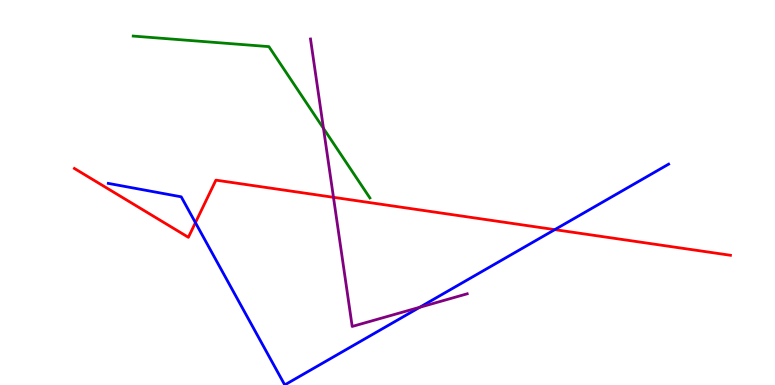[{'lines': ['blue', 'red'], 'intersections': [{'x': 2.52, 'y': 4.22}, {'x': 7.16, 'y': 4.04}]}, {'lines': ['green', 'red'], 'intersections': []}, {'lines': ['purple', 'red'], 'intersections': [{'x': 4.3, 'y': 4.88}]}, {'lines': ['blue', 'green'], 'intersections': []}, {'lines': ['blue', 'purple'], 'intersections': [{'x': 5.42, 'y': 2.02}]}, {'lines': ['green', 'purple'], 'intersections': [{'x': 4.17, 'y': 6.67}]}]